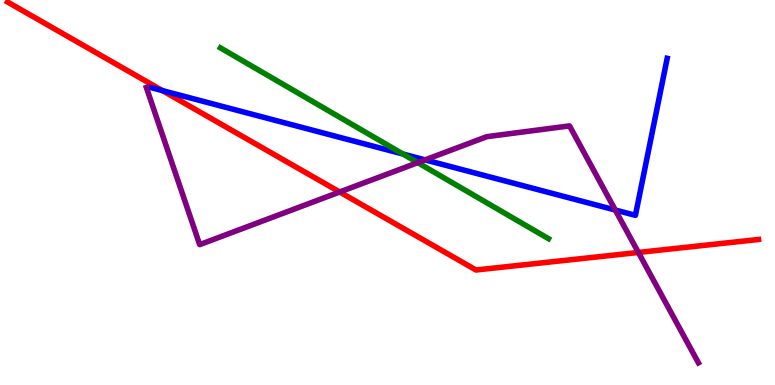[{'lines': ['blue', 'red'], 'intersections': [{'x': 2.1, 'y': 7.65}]}, {'lines': ['green', 'red'], 'intersections': []}, {'lines': ['purple', 'red'], 'intersections': [{'x': 4.38, 'y': 5.01}, {'x': 8.24, 'y': 3.44}]}, {'lines': ['blue', 'green'], 'intersections': [{'x': 5.2, 'y': 6.0}]}, {'lines': ['blue', 'purple'], 'intersections': [{'x': 5.49, 'y': 5.85}, {'x': 7.94, 'y': 4.54}]}, {'lines': ['green', 'purple'], 'intersections': [{'x': 5.39, 'y': 5.78}]}]